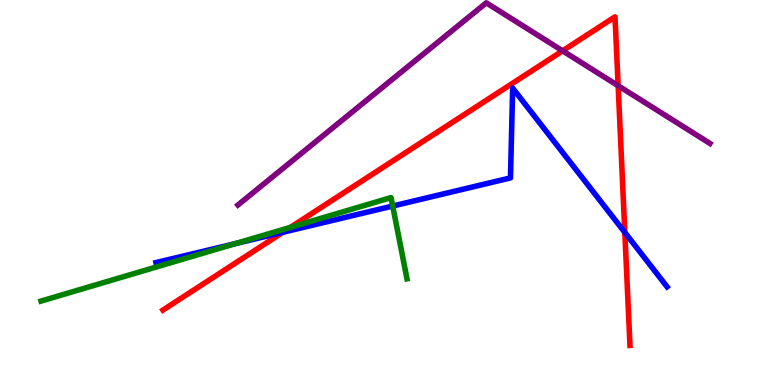[{'lines': ['blue', 'red'], 'intersections': [{'x': 3.65, 'y': 3.97}, {'x': 8.06, 'y': 3.96}]}, {'lines': ['green', 'red'], 'intersections': [{'x': 3.75, 'y': 4.1}]}, {'lines': ['purple', 'red'], 'intersections': [{'x': 7.26, 'y': 8.68}, {'x': 7.98, 'y': 7.77}]}, {'lines': ['blue', 'green'], 'intersections': [{'x': 3.04, 'y': 3.67}, {'x': 5.07, 'y': 4.65}]}, {'lines': ['blue', 'purple'], 'intersections': []}, {'lines': ['green', 'purple'], 'intersections': []}]